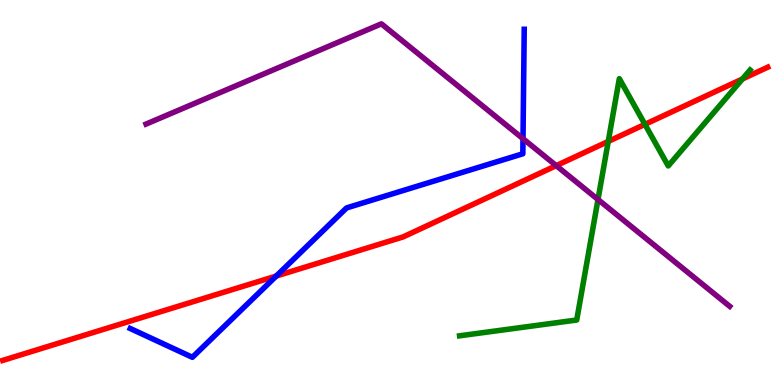[{'lines': ['blue', 'red'], 'intersections': [{'x': 3.56, 'y': 2.83}]}, {'lines': ['green', 'red'], 'intersections': [{'x': 7.85, 'y': 6.33}, {'x': 8.32, 'y': 6.77}, {'x': 9.58, 'y': 7.95}]}, {'lines': ['purple', 'red'], 'intersections': [{'x': 7.18, 'y': 5.7}]}, {'lines': ['blue', 'green'], 'intersections': []}, {'lines': ['blue', 'purple'], 'intersections': [{'x': 6.75, 'y': 6.4}]}, {'lines': ['green', 'purple'], 'intersections': [{'x': 7.72, 'y': 4.82}]}]